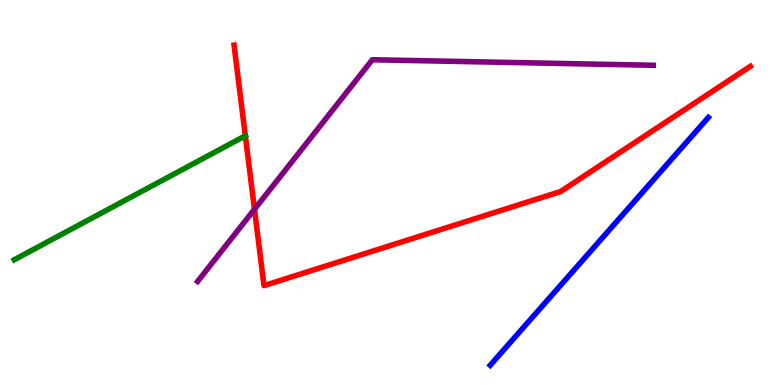[{'lines': ['blue', 'red'], 'intersections': []}, {'lines': ['green', 'red'], 'intersections': [{'x': 3.17, 'y': 6.47}]}, {'lines': ['purple', 'red'], 'intersections': [{'x': 3.28, 'y': 4.56}]}, {'lines': ['blue', 'green'], 'intersections': []}, {'lines': ['blue', 'purple'], 'intersections': []}, {'lines': ['green', 'purple'], 'intersections': []}]